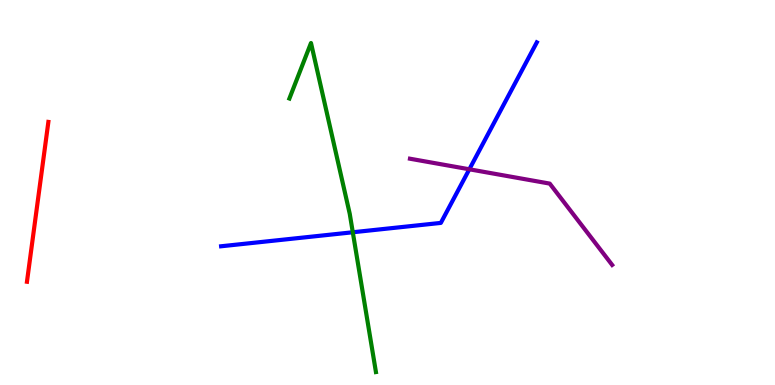[{'lines': ['blue', 'red'], 'intersections': []}, {'lines': ['green', 'red'], 'intersections': []}, {'lines': ['purple', 'red'], 'intersections': []}, {'lines': ['blue', 'green'], 'intersections': [{'x': 4.55, 'y': 3.97}]}, {'lines': ['blue', 'purple'], 'intersections': [{'x': 6.06, 'y': 5.6}]}, {'lines': ['green', 'purple'], 'intersections': []}]